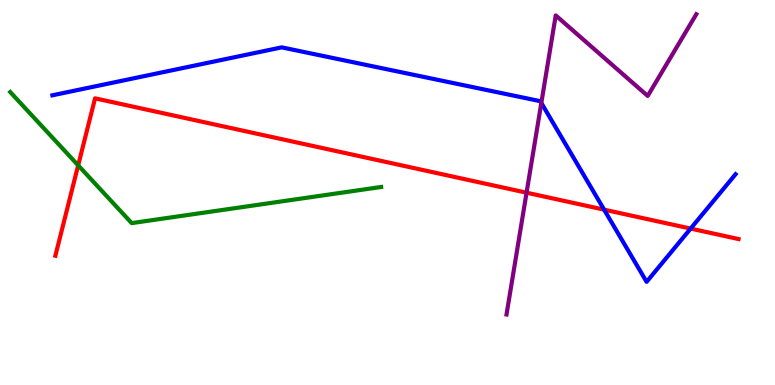[{'lines': ['blue', 'red'], 'intersections': [{'x': 7.8, 'y': 4.55}, {'x': 8.91, 'y': 4.06}]}, {'lines': ['green', 'red'], 'intersections': [{'x': 1.01, 'y': 5.71}]}, {'lines': ['purple', 'red'], 'intersections': [{'x': 6.79, 'y': 4.99}]}, {'lines': ['blue', 'green'], 'intersections': []}, {'lines': ['blue', 'purple'], 'intersections': [{'x': 6.98, 'y': 7.33}]}, {'lines': ['green', 'purple'], 'intersections': []}]